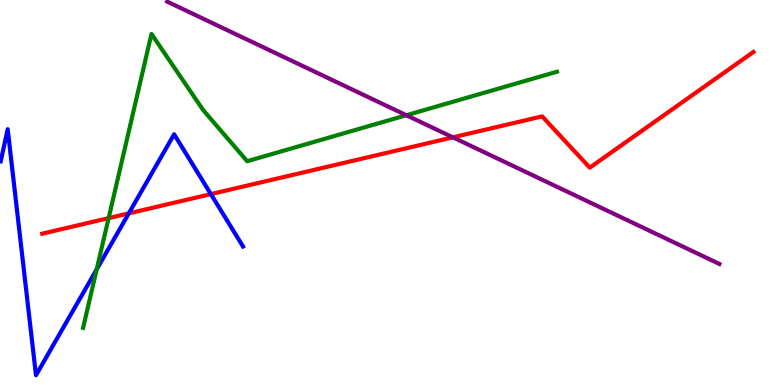[{'lines': ['blue', 'red'], 'intersections': [{'x': 1.66, 'y': 4.46}, {'x': 2.72, 'y': 4.96}]}, {'lines': ['green', 'red'], 'intersections': [{'x': 1.4, 'y': 4.33}]}, {'lines': ['purple', 'red'], 'intersections': [{'x': 5.84, 'y': 6.43}]}, {'lines': ['blue', 'green'], 'intersections': [{'x': 1.25, 'y': 3.0}]}, {'lines': ['blue', 'purple'], 'intersections': []}, {'lines': ['green', 'purple'], 'intersections': [{'x': 5.24, 'y': 7.01}]}]